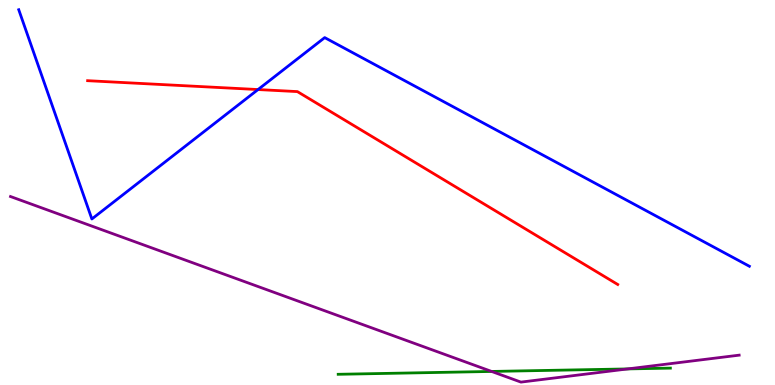[{'lines': ['blue', 'red'], 'intersections': [{'x': 3.33, 'y': 7.67}]}, {'lines': ['green', 'red'], 'intersections': []}, {'lines': ['purple', 'red'], 'intersections': []}, {'lines': ['blue', 'green'], 'intersections': []}, {'lines': ['blue', 'purple'], 'intersections': []}, {'lines': ['green', 'purple'], 'intersections': [{'x': 6.34, 'y': 0.352}, {'x': 8.1, 'y': 0.418}]}]